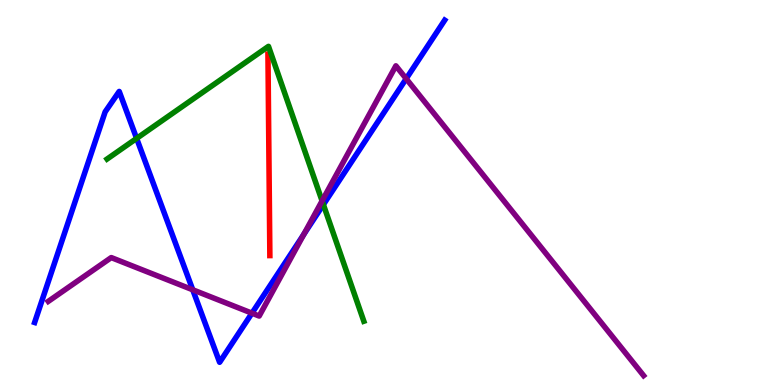[{'lines': ['blue', 'red'], 'intersections': []}, {'lines': ['green', 'red'], 'intersections': []}, {'lines': ['purple', 'red'], 'intersections': []}, {'lines': ['blue', 'green'], 'intersections': [{'x': 1.76, 'y': 6.41}, {'x': 4.17, 'y': 4.69}]}, {'lines': ['blue', 'purple'], 'intersections': [{'x': 2.49, 'y': 2.47}, {'x': 3.25, 'y': 1.87}, {'x': 3.92, 'y': 3.91}, {'x': 5.24, 'y': 7.96}]}, {'lines': ['green', 'purple'], 'intersections': [{'x': 4.16, 'y': 4.78}]}]